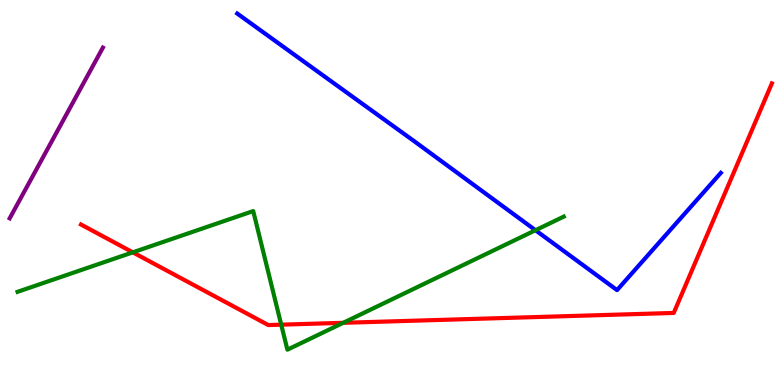[{'lines': ['blue', 'red'], 'intersections': []}, {'lines': ['green', 'red'], 'intersections': [{'x': 1.71, 'y': 3.45}, {'x': 3.63, 'y': 1.57}, {'x': 4.43, 'y': 1.62}]}, {'lines': ['purple', 'red'], 'intersections': []}, {'lines': ['blue', 'green'], 'intersections': [{'x': 6.91, 'y': 4.02}]}, {'lines': ['blue', 'purple'], 'intersections': []}, {'lines': ['green', 'purple'], 'intersections': []}]